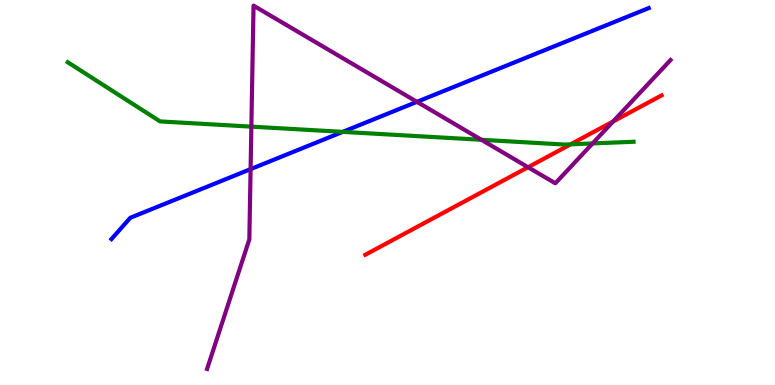[{'lines': ['blue', 'red'], 'intersections': []}, {'lines': ['green', 'red'], 'intersections': [{'x': 7.36, 'y': 6.25}]}, {'lines': ['purple', 'red'], 'intersections': [{'x': 6.81, 'y': 5.66}, {'x': 7.91, 'y': 6.84}]}, {'lines': ['blue', 'green'], 'intersections': [{'x': 4.42, 'y': 6.57}]}, {'lines': ['blue', 'purple'], 'intersections': [{'x': 3.23, 'y': 5.61}, {'x': 5.38, 'y': 7.35}]}, {'lines': ['green', 'purple'], 'intersections': [{'x': 3.24, 'y': 6.71}, {'x': 6.21, 'y': 6.37}, {'x': 7.65, 'y': 6.27}]}]